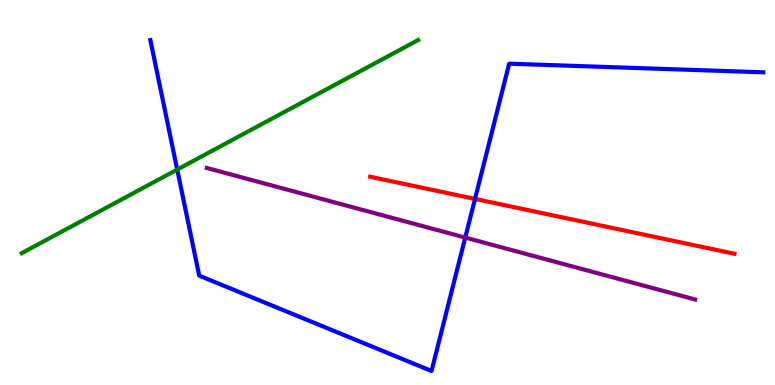[{'lines': ['blue', 'red'], 'intersections': [{'x': 6.13, 'y': 4.83}]}, {'lines': ['green', 'red'], 'intersections': []}, {'lines': ['purple', 'red'], 'intersections': []}, {'lines': ['blue', 'green'], 'intersections': [{'x': 2.29, 'y': 5.6}]}, {'lines': ['blue', 'purple'], 'intersections': [{'x': 6.0, 'y': 3.83}]}, {'lines': ['green', 'purple'], 'intersections': []}]